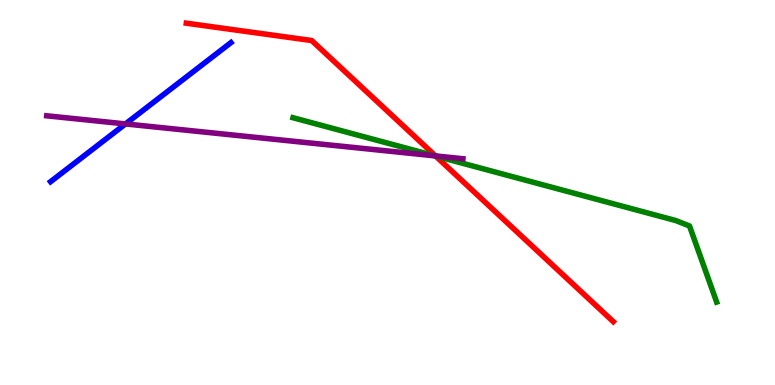[{'lines': ['blue', 'red'], 'intersections': []}, {'lines': ['green', 'red'], 'intersections': [{'x': 5.62, 'y': 5.95}]}, {'lines': ['purple', 'red'], 'intersections': [{'x': 5.62, 'y': 5.95}]}, {'lines': ['blue', 'green'], 'intersections': []}, {'lines': ['blue', 'purple'], 'intersections': [{'x': 1.62, 'y': 6.78}]}, {'lines': ['green', 'purple'], 'intersections': [{'x': 5.61, 'y': 5.95}]}]